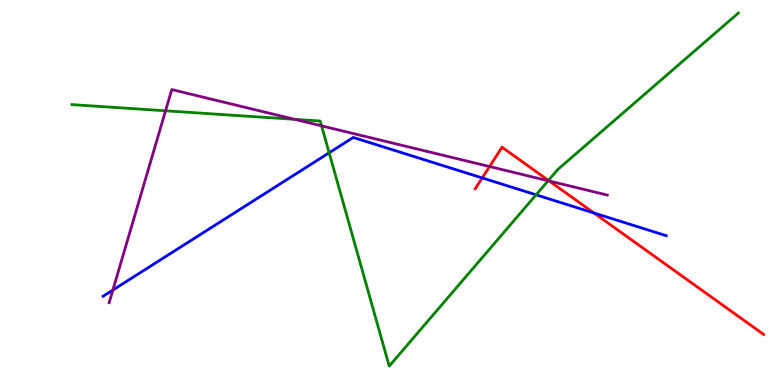[{'lines': ['blue', 'red'], 'intersections': [{'x': 6.22, 'y': 5.38}, {'x': 7.66, 'y': 4.47}]}, {'lines': ['green', 'red'], 'intersections': [{'x': 7.08, 'y': 5.31}]}, {'lines': ['purple', 'red'], 'intersections': [{'x': 6.32, 'y': 5.67}, {'x': 7.09, 'y': 5.3}]}, {'lines': ['blue', 'green'], 'intersections': [{'x': 4.25, 'y': 6.03}, {'x': 6.92, 'y': 4.94}]}, {'lines': ['blue', 'purple'], 'intersections': [{'x': 1.46, 'y': 2.47}]}, {'lines': ['green', 'purple'], 'intersections': [{'x': 2.14, 'y': 7.12}, {'x': 3.8, 'y': 6.9}, {'x': 4.15, 'y': 6.73}, {'x': 7.07, 'y': 5.31}]}]